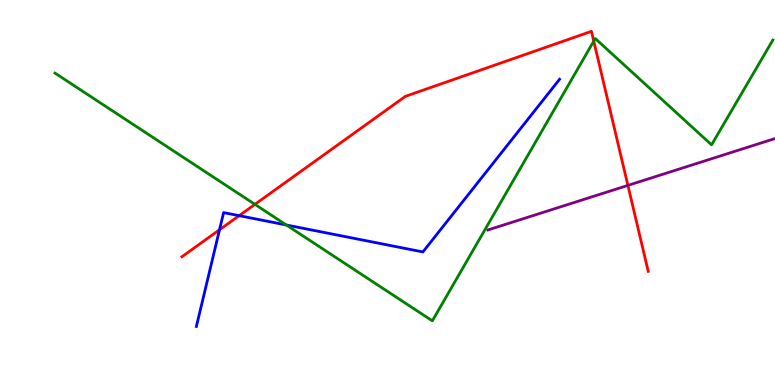[{'lines': ['blue', 'red'], 'intersections': [{'x': 2.83, 'y': 4.03}, {'x': 3.09, 'y': 4.4}]}, {'lines': ['green', 'red'], 'intersections': [{'x': 3.29, 'y': 4.69}, {'x': 7.66, 'y': 8.93}]}, {'lines': ['purple', 'red'], 'intersections': [{'x': 8.1, 'y': 5.18}]}, {'lines': ['blue', 'green'], 'intersections': [{'x': 3.69, 'y': 4.16}]}, {'lines': ['blue', 'purple'], 'intersections': []}, {'lines': ['green', 'purple'], 'intersections': []}]